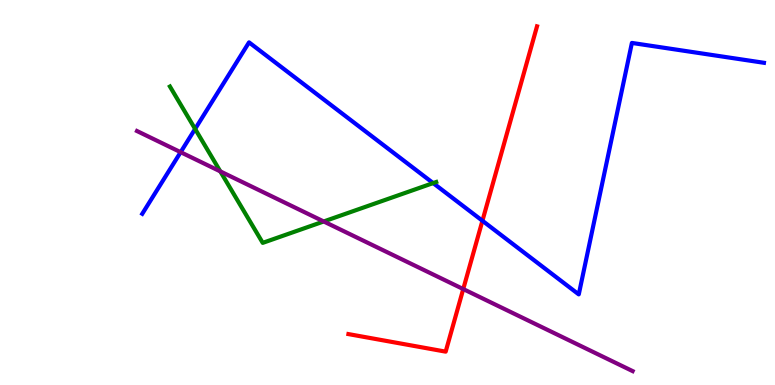[{'lines': ['blue', 'red'], 'intersections': [{'x': 6.22, 'y': 4.27}]}, {'lines': ['green', 'red'], 'intersections': []}, {'lines': ['purple', 'red'], 'intersections': [{'x': 5.98, 'y': 2.49}]}, {'lines': ['blue', 'green'], 'intersections': [{'x': 2.52, 'y': 6.65}, {'x': 5.59, 'y': 5.24}]}, {'lines': ['blue', 'purple'], 'intersections': [{'x': 2.33, 'y': 6.05}]}, {'lines': ['green', 'purple'], 'intersections': [{'x': 2.84, 'y': 5.55}, {'x': 4.18, 'y': 4.25}]}]